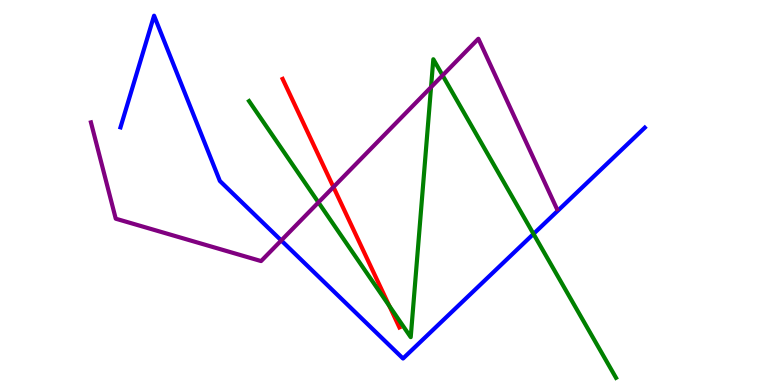[{'lines': ['blue', 'red'], 'intersections': []}, {'lines': ['green', 'red'], 'intersections': [{'x': 5.02, 'y': 2.06}]}, {'lines': ['purple', 'red'], 'intersections': [{'x': 4.3, 'y': 5.14}]}, {'lines': ['blue', 'green'], 'intersections': [{'x': 6.88, 'y': 3.92}]}, {'lines': ['blue', 'purple'], 'intersections': [{'x': 3.63, 'y': 3.75}]}, {'lines': ['green', 'purple'], 'intersections': [{'x': 4.11, 'y': 4.74}, {'x': 5.56, 'y': 7.74}, {'x': 5.71, 'y': 8.04}]}]